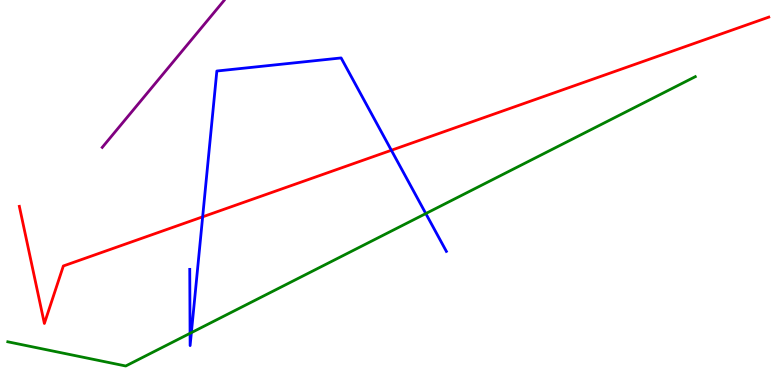[{'lines': ['blue', 'red'], 'intersections': [{'x': 2.61, 'y': 4.37}, {'x': 5.05, 'y': 6.1}]}, {'lines': ['green', 'red'], 'intersections': []}, {'lines': ['purple', 'red'], 'intersections': []}, {'lines': ['blue', 'green'], 'intersections': [{'x': 2.45, 'y': 1.34}, {'x': 2.47, 'y': 1.36}, {'x': 5.49, 'y': 4.45}]}, {'lines': ['blue', 'purple'], 'intersections': []}, {'lines': ['green', 'purple'], 'intersections': []}]